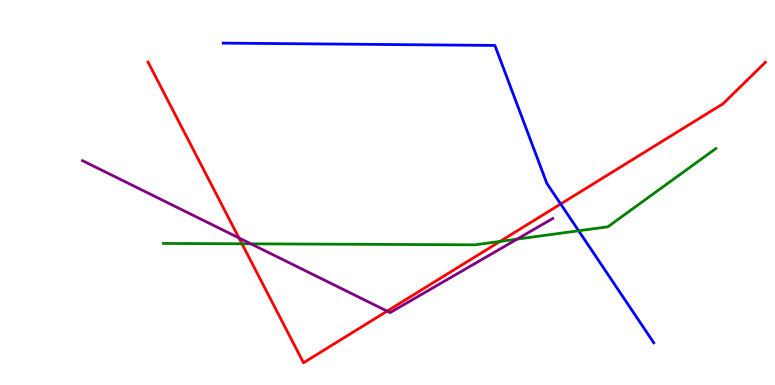[{'lines': ['blue', 'red'], 'intersections': [{'x': 7.23, 'y': 4.7}]}, {'lines': ['green', 'red'], 'intersections': [{'x': 3.12, 'y': 3.67}, {'x': 6.45, 'y': 3.73}]}, {'lines': ['purple', 'red'], 'intersections': [{'x': 3.08, 'y': 3.82}, {'x': 5.0, 'y': 1.92}]}, {'lines': ['blue', 'green'], 'intersections': [{'x': 7.47, 'y': 4.01}]}, {'lines': ['blue', 'purple'], 'intersections': []}, {'lines': ['green', 'purple'], 'intersections': [{'x': 3.24, 'y': 3.67}, {'x': 6.67, 'y': 3.79}]}]